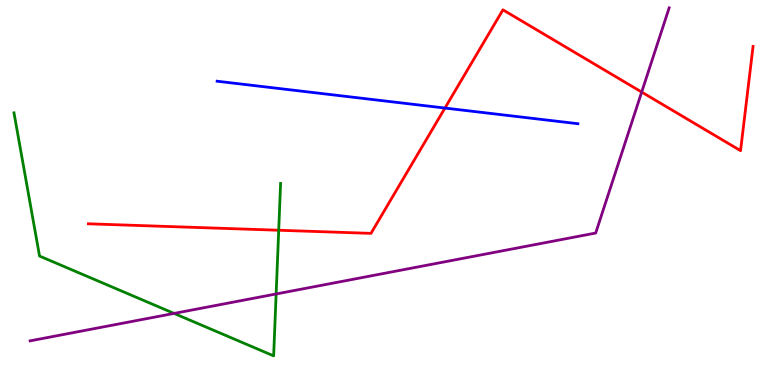[{'lines': ['blue', 'red'], 'intersections': [{'x': 5.74, 'y': 7.19}]}, {'lines': ['green', 'red'], 'intersections': [{'x': 3.6, 'y': 4.02}]}, {'lines': ['purple', 'red'], 'intersections': [{'x': 8.28, 'y': 7.61}]}, {'lines': ['blue', 'green'], 'intersections': []}, {'lines': ['blue', 'purple'], 'intersections': []}, {'lines': ['green', 'purple'], 'intersections': [{'x': 2.25, 'y': 1.86}, {'x': 3.56, 'y': 2.36}]}]